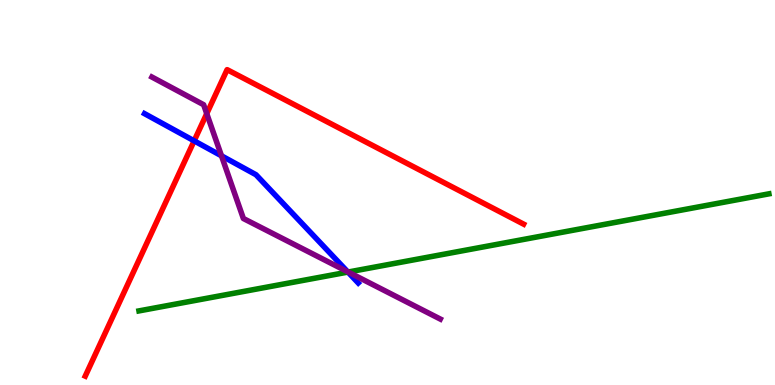[{'lines': ['blue', 'red'], 'intersections': [{'x': 2.51, 'y': 6.34}]}, {'lines': ['green', 'red'], 'intersections': []}, {'lines': ['purple', 'red'], 'intersections': [{'x': 2.67, 'y': 7.05}]}, {'lines': ['blue', 'green'], 'intersections': [{'x': 4.49, 'y': 2.93}]}, {'lines': ['blue', 'purple'], 'intersections': [{'x': 2.86, 'y': 5.95}, {'x': 4.49, 'y': 2.94}]}, {'lines': ['green', 'purple'], 'intersections': [{'x': 4.49, 'y': 2.93}]}]